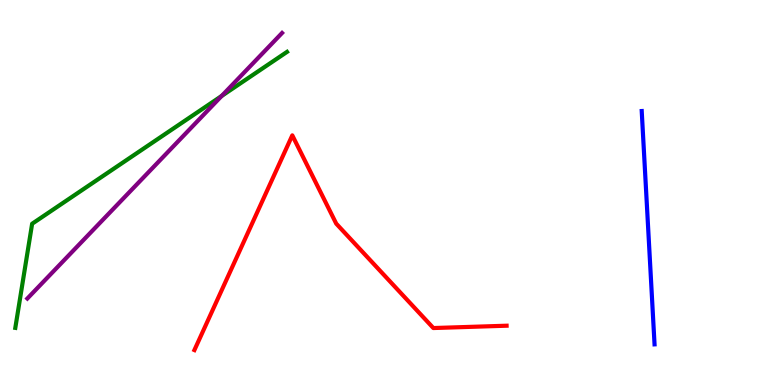[{'lines': ['blue', 'red'], 'intersections': []}, {'lines': ['green', 'red'], 'intersections': []}, {'lines': ['purple', 'red'], 'intersections': []}, {'lines': ['blue', 'green'], 'intersections': []}, {'lines': ['blue', 'purple'], 'intersections': []}, {'lines': ['green', 'purple'], 'intersections': [{'x': 2.86, 'y': 7.51}]}]